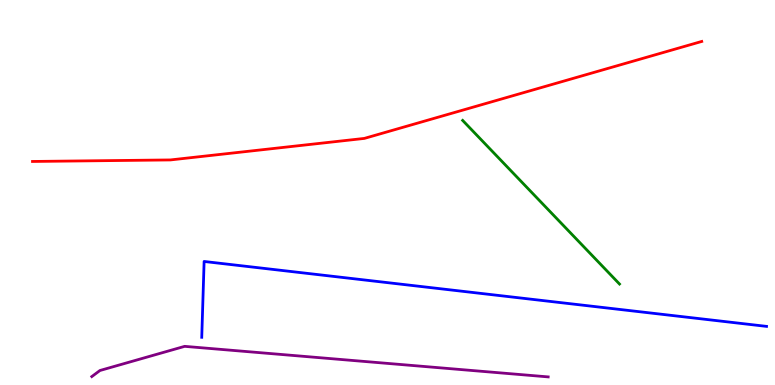[{'lines': ['blue', 'red'], 'intersections': []}, {'lines': ['green', 'red'], 'intersections': []}, {'lines': ['purple', 'red'], 'intersections': []}, {'lines': ['blue', 'green'], 'intersections': []}, {'lines': ['blue', 'purple'], 'intersections': []}, {'lines': ['green', 'purple'], 'intersections': []}]